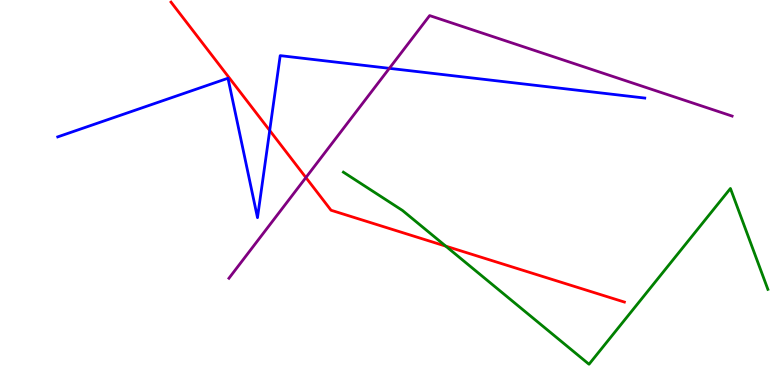[{'lines': ['blue', 'red'], 'intersections': [{'x': 3.48, 'y': 6.61}]}, {'lines': ['green', 'red'], 'intersections': [{'x': 5.75, 'y': 3.61}]}, {'lines': ['purple', 'red'], 'intersections': [{'x': 3.95, 'y': 5.39}]}, {'lines': ['blue', 'green'], 'intersections': []}, {'lines': ['blue', 'purple'], 'intersections': [{'x': 5.02, 'y': 8.23}]}, {'lines': ['green', 'purple'], 'intersections': []}]